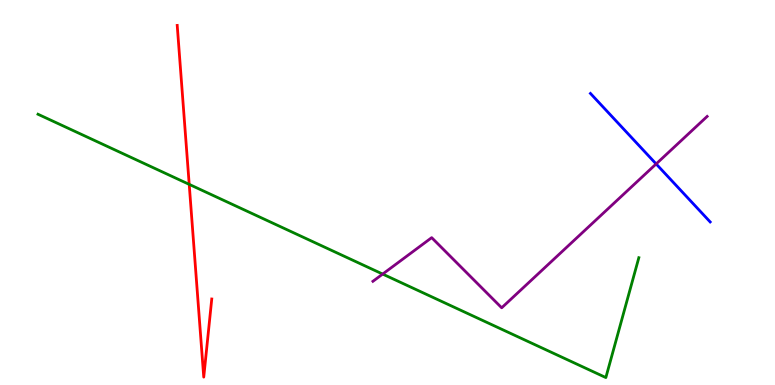[{'lines': ['blue', 'red'], 'intersections': []}, {'lines': ['green', 'red'], 'intersections': [{'x': 2.44, 'y': 5.21}]}, {'lines': ['purple', 'red'], 'intersections': []}, {'lines': ['blue', 'green'], 'intersections': []}, {'lines': ['blue', 'purple'], 'intersections': [{'x': 8.47, 'y': 5.74}]}, {'lines': ['green', 'purple'], 'intersections': [{'x': 4.94, 'y': 2.88}]}]